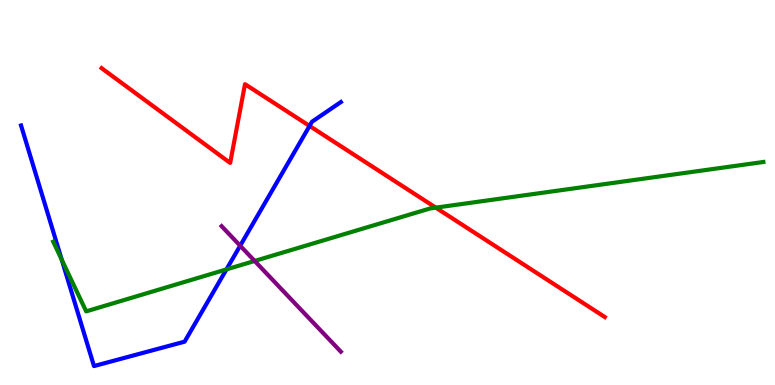[{'lines': ['blue', 'red'], 'intersections': [{'x': 3.99, 'y': 6.73}]}, {'lines': ['green', 'red'], 'intersections': [{'x': 5.62, 'y': 4.61}]}, {'lines': ['purple', 'red'], 'intersections': []}, {'lines': ['blue', 'green'], 'intersections': [{'x': 0.797, 'y': 3.25}, {'x': 2.92, 'y': 3.0}]}, {'lines': ['blue', 'purple'], 'intersections': [{'x': 3.1, 'y': 3.62}]}, {'lines': ['green', 'purple'], 'intersections': [{'x': 3.29, 'y': 3.22}]}]